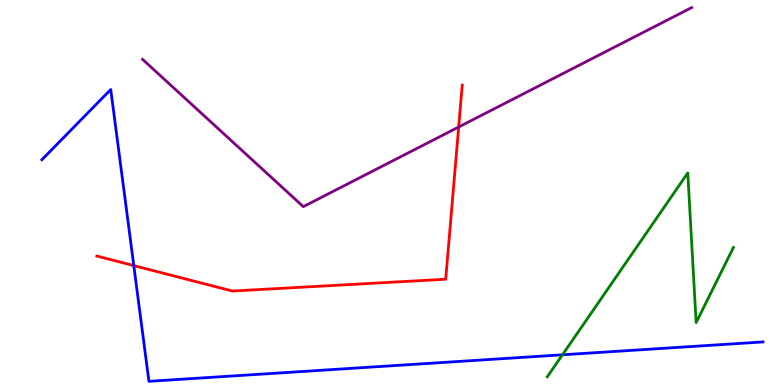[{'lines': ['blue', 'red'], 'intersections': [{'x': 1.73, 'y': 3.1}]}, {'lines': ['green', 'red'], 'intersections': []}, {'lines': ['purple', 'red'], 'intersections': [{'x': 5.92, 'y': 6.7}]}, {'lines': ['blue', 'green'], 'intersections': [{'x': 7.26, 'y': 0.784}]}, {'lines': ['blue', 'purple'], 'intersections': []}, {'lines': ['green', 'purple'], 'intersections': []}]